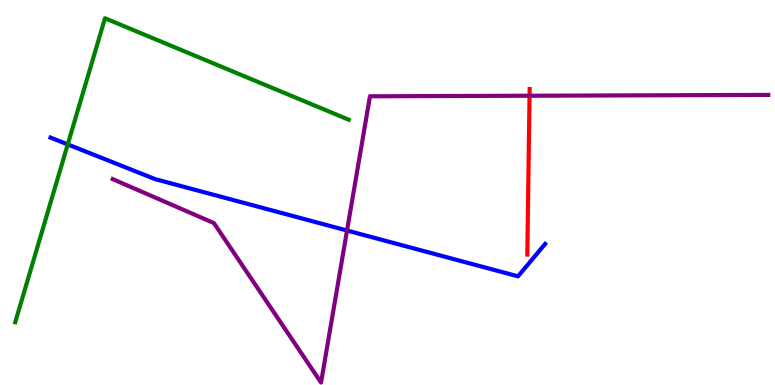[{'lines': ['blue', 'red'], 'intersections': []}, {'lines': ['green', 'red'], 'intersections': []}, {'lines': ['purple', 'red'], 'intersections': [{'x': 6.83, 'y': 7.51}]}, {'lines': ['blue', 'green'], 'intersections': [{'x': 0.874, 'y': 6.25}]}, {'lines': ['blue', 'purple'], 'intersections': [{'x': 4.48, 'y': 4.01}]}, {'lines': ['green', 'purple'], 'intersections': []}]